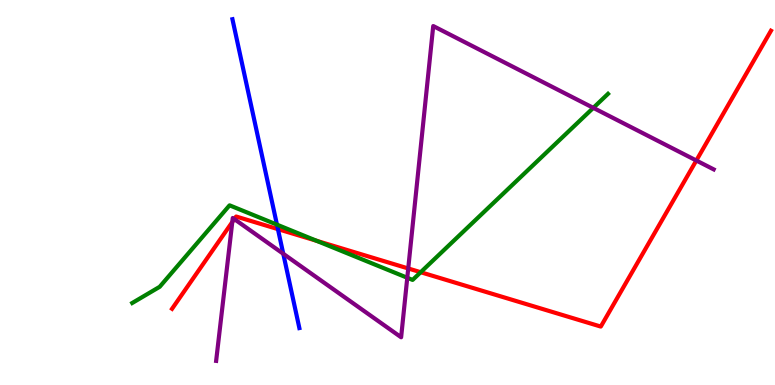[{'lines': ['blue', 'red'], 'intersections': [{'x': 3.59, 'y': 4.05}]}, {'lines': ['green', 'red'], 'intersections': [{'x': 4.09, 'y': 3.75}, {'x': 5.43, 'y': 2.93}]}, {'lines': ['purple', 'red'], 'intersections': [{'x': 3.0, 'y': 4.23}, {'x': 3.02, 'y': 4.31}, {'x': 5.27, 'y': 3.03}, {'x': 8.98, 'y': 5.83}]}, {'lines': ['blue', 'green'], 'intersections': [{'x': 3.57, 'y': 4.17}]}, {'lines': ['blue', 'purple'], 'intersections': [{'x': 3.66, 'y': 3.41}]}, {'lines': ['green', 'purple'], 'intersections': [{'x': 5.26, 'y': 2.79}, {'x': 7.66, 'y': 7.2}]}]